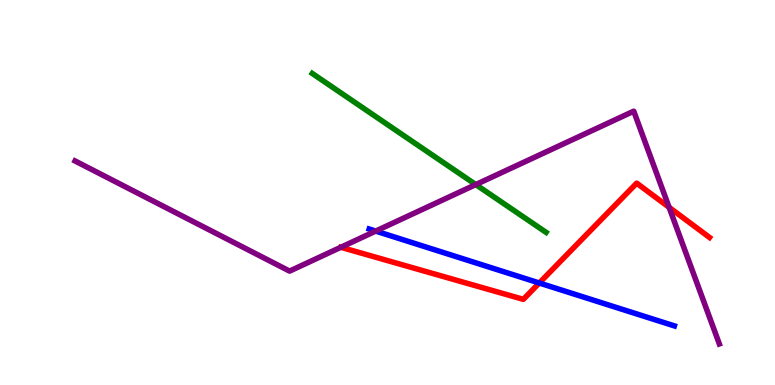[{'lines': ['blue', 'red'], 'intersections': [{'x': 6.96, 'y': 2.65}]}, {'lines': ['green', 'red'], 'intersections': []}, {'lines': ['purple', 'red'], 'intersections': [{'x': 8.63, 'y': 4.61}]}, {'lines': ['blue', 'green'], 'intersections': []}, {'lines': ['blue', 'purple'], 'intersections': [{'x': 4.85, 'y': 4.0}]}, {'lines': ['green', 'purple'], 'intersections': [{'x': 6.14, 'y': 5.21}]}]